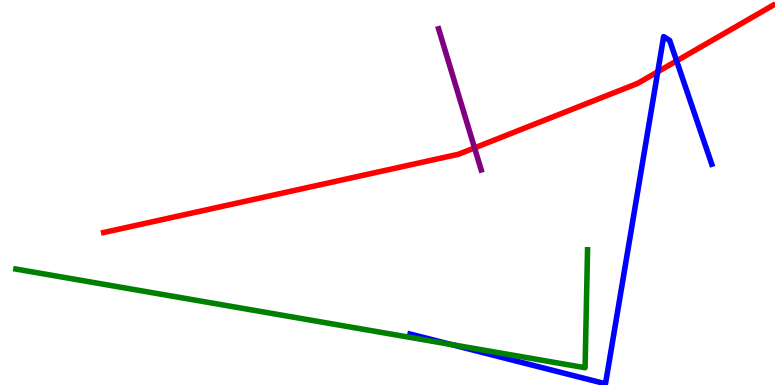[{'lines': ['blue', 'red'], 'intersections': [{'x': 8.49, 'y': 8.14}, {'x': 8.73, 'y': 8.42}]}, {'lines': ['green', 'red'], 'intersections': []}, {'lines': ['purple', 'red'], 'intersections': [{'x': 6.12, 'y': 6.16}]}, {'lines': ['blue', 'green'], 'intersections': [{'x': 5.82, 'y': 1.05}]}, {'lines': ['blue', 'purple'], 'intersections': []}, {'lines': ['green', 'purple'], 'intersections': []}]